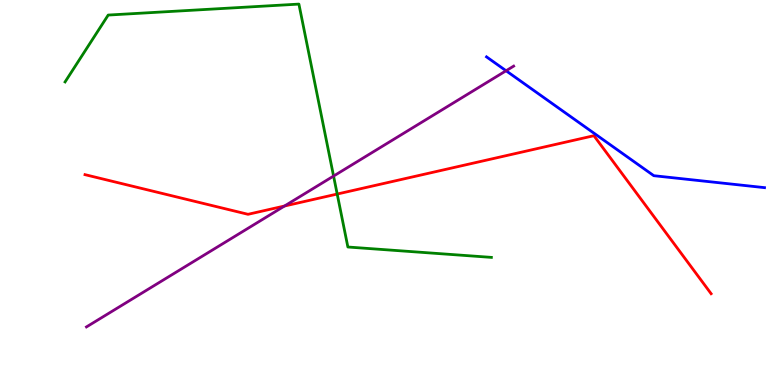[{'lines': ['blue', 'red'], 'intersections': []}, {'lines': ['green', 'red'], 'intersections': [{'x': 4.35, 'y': 4.96}]}, {'lines': ['purple', 'red'], 'intersections': [{'x': 3.67, 'y': 4.65}]}, {'lines': ['blue', 'green'], 'intersections': []}, {'lines': ['blue', 'purple'], 'intersections': [{'x': 6.53, 'y': 8.16}]}, {'lines': ['green', 'purple'], 'intersections': [{'x': 4.3, 'y': 5.43}]}]